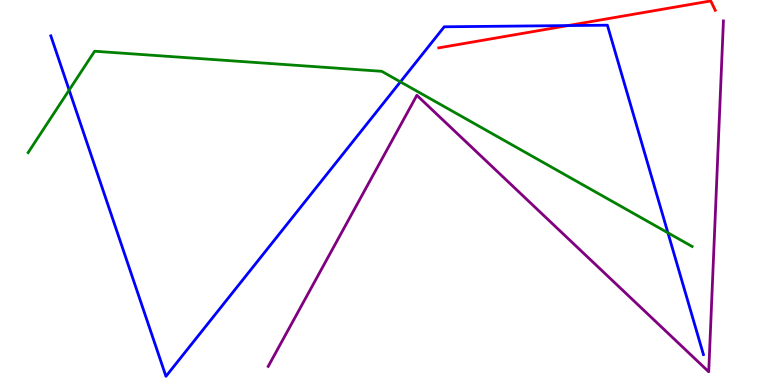[{'lines': ['blue', 'red'], 'intersections': [{'x': 7.33, 'y': 9.34}]}, {'lines': ['green', 'red'], 'intersections': []}, {'lines': ['purple', 'red'], 'intersections': []}, {'lines': ['blue', 'green'], 'intersections': [{'x': 0.892, 'y': 7.66}, {'x': 5.17, 'y': 7.87}, {'x': 8.62, 'y': 3.95}]}, {'lines': ['blue', 'purple'], 'intersections': []}, {'lines': ['green', 'purple'], 'intersections': []}]